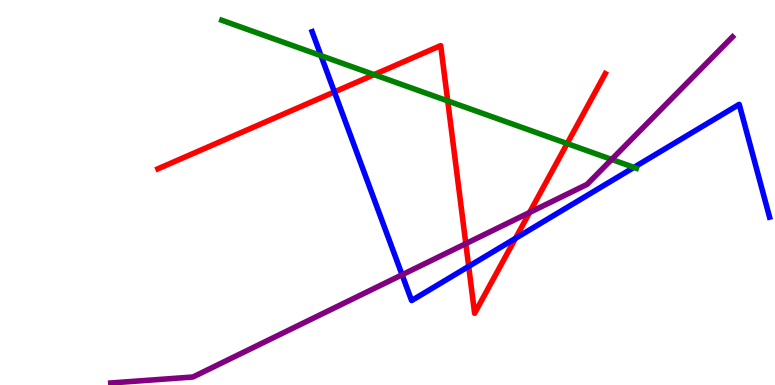[{'lines': ['blue', 'red'], 'intersections': [{'x': 4.31, 'y': 7.61}, {'x': 6.05, 'y': 3.08}, {'x': 6.65, 'y': 3.81}]}, {'lines': ['green', 'red'], 'intersections': [{'x': 4.83, 'y': 8.06}, {'x': 5.78, 'y': 7.38}, {'x': 7.32, 'y': 6.27}]}, {'lines': ['purple', 'red'], 'intersections': [{'x': 6.01, 'y': 3.67}, {'x': 6.83, 'y': 4.48}]}, {'lines': ['blue', 'green'], 'intersections': [{'x': 4.14, 'y': 8.55}, {'x': 8.18, 'y': 5.65}]}, {'lines': ['blue', 'purple'], 'intersections': [{'x': 5.19, 'y': 2.86}]}, {'lines': ['green', 'purple'], 'intersections': [{'x': 7.89, 'y': 5.86}]}]